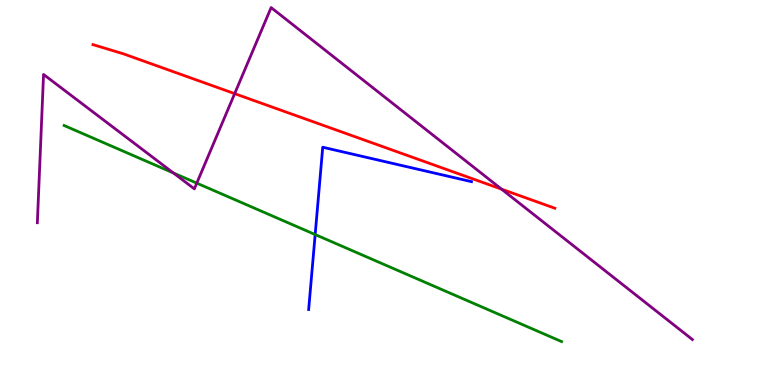[{'lines': ['blue', 'red'], 'intersections': []}, {'lines': ['green', 'red'], 'intersections': []}, {'lines': ['purple', 'red'], 'intersections': [{'x': 3.03, 'y': 7.57}, {'x': 6.47, 'y': 5.09}]}, {'lines': ['blue', 'green'], 'intersections': [{'x': 4.07, 'y': 3.91}]}, {'lines': ['blue', 'purple'], 'intersections': []}, {'lines': ['green', 'purple'], 'intersections': [{'x': 2.24, 'y': 5.51}, {'x': 2.54, 'y': 5.24}]}]